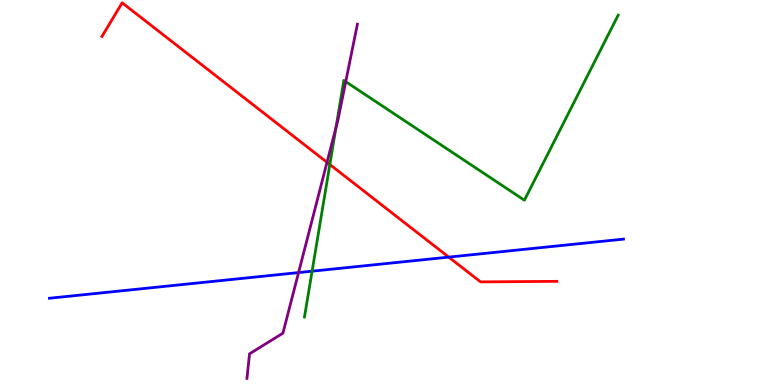[{'lines': ['blue', 'red'], 'intersections': [{'x': 5.79, 'y': 3.32}]}, {'lines': ['green', 'red'], 'intersections': [{'x': 4.26, 'y': 5.73}]}, {'lines': ['purple', 'red'], 'intersections': [{'x': 4.22, 'y': 5.78}]}, {'lines': ['blue', 'green'], 'intersections': [{'x': 4.03, 'y': 2.96}]}, {'lines': ['blue', 'purple'], 'intersections': [{'x': 3.85, 'y': 2.92}]}, {'lines': ['green', 'purple'], 'intersections': [{'x': 4.34, 'y': 6.69}, {'x': 4.46, 'y': 7.88}]}]